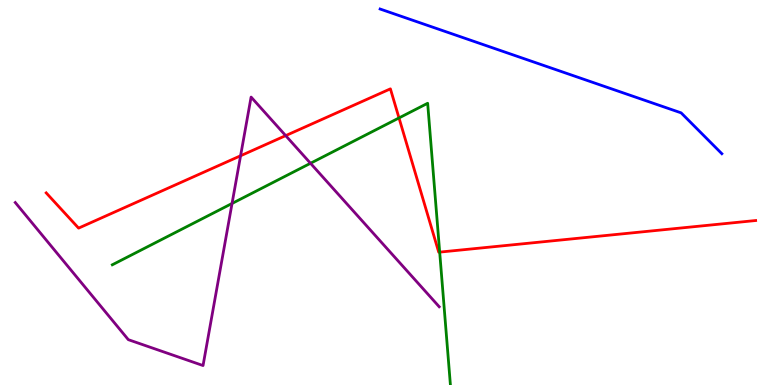[{'lines': ['blue', 'red'], 'intersections': []}, {'lines': ['green', 'red'], 'intersections': [{'x': 5.15, 'y': 6.94}, {'x': 5.67, 'y': 3.45}]}, {'lines': ['purple', 'red'], 'intersections': [{'x': 3.1, 'y': 5.95}, {'x': 3.69, 'y': 6.48}]}, {'lines': ['blue', 'green'], 'intersections': []}, {'lines': ['blue', 'purple'], 'intersections': []}, {'lines': ['green', 'purple'], 'intersections': [{'x': 2.99, 'y': 4.72}, {'x': 4.01, 'y': 5.76}]}]